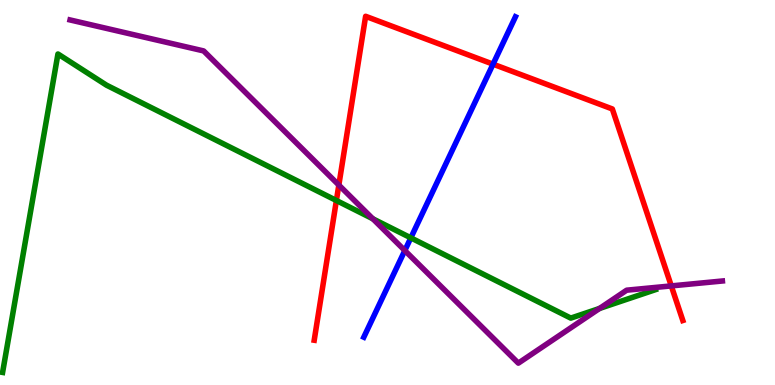[{'lines': ['blue', 'red'], 'intersections': [{'x': 6.36, 'y': 8.33}]}, {'lines': ['green', 'red'], 'intersections': [{'x': 4.34, 'y': 4.79}]}, {'lines': ['purple', 'red'], 'intersections': [{'x': 4.37, 'y': 5.19}, {'x': 8.66, 'y': 2.57}]}, {'lines': ['blue', 'green'], 'intersections': [{'x': 5.3, 'y': 3.82}]}, {'lines': ['blue', 'purple'], 'intersections': [{'x': 5.22, 'y': 3.49}]}, {'lines': ['green', 'purple'], 'intersections': [{'x': 4.81, 'y': 4.32}, {'x': 7.74, 'y': 1.99}]}]